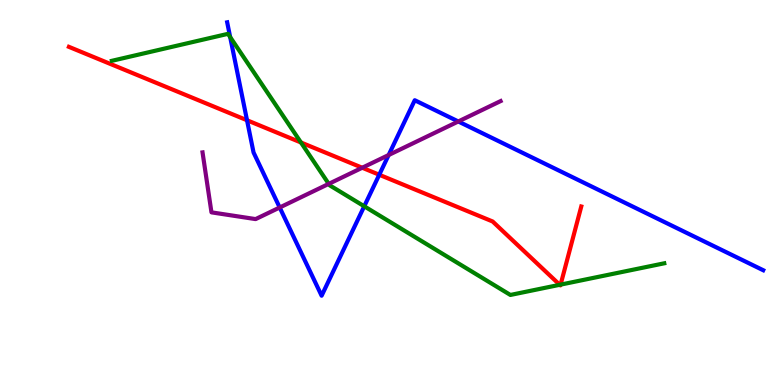[{'lines': ['blue', 'red'], 'intersections': [{'x': 3.19, 'y': 6.88}, {'x': 4.89, 'y': 5.46}]}, {'lines': ['green', 'red'], 'intersections': [{'x': 3.88, 'y': 6.3}, {'x': 7.22, 'y': 2.6}, {'x': 7.23, 'y': 2.61}]}, {'lines': ['purple', 'red'], 'intersections': [{'x': 4.67, 'y': 5.64}]}, {'lines': ['blue', 'green'], 'intersections': [{'x': 2.97, 'y': 9.04}, {'x': 4.7, 'y': 4.64}]}, {'lines': ['blue', 'purple'], 'intersections': [{'x': 3.61, 'y': 4.61}, {'x': 5.01, 'y': 5.97}, {'x': 5.91, 'y': 6.84}]}, {'lines': ['green', 'purple'], 'intersections': [{'x': 4.24, 'y': 5.22}]}]